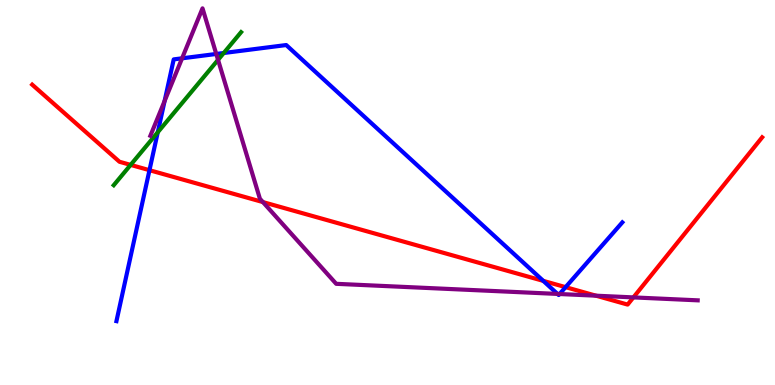[{'lines': ['blue', 'red'], 'intersections': [{'x': 1.93, 'y': 5.58}, {'x': 7.01, 'y': 2.7}, {'x': 7.3, 'y': 2.54}]}, {'lines': ['green', 'red'], 'intersections': [{'x': 1.69, 'y': 5.72}]}, {'lines': ['purple', 'red'], 'intersections': [{'x': 3.39, 'y': 4.75}, {'x': 7.69, 'y': 2.32}, {'x': 8.17, 'y': 2.28}]}, {'lines': ['blue', 'green'], 'intersections': [{'x': 2.04, 'y': 6.56}, {'x': 2.89, 'y': 8.62}]}, {'lines': ['blue', 'purple'], 'intersections': [{'x': 2.12, 'y': 7.38}, {'x': 2.35, 'y': 8.49}, {'x': 2.79, 'y': 8.6}, {'x': 7.19, 'y': 2.37}, {'x': 7.22, 'y': 2.36}]}, {'lines': ['green', 'purple'], 'intersections': [{'x': 2.81, 'y': 8.45}]}]